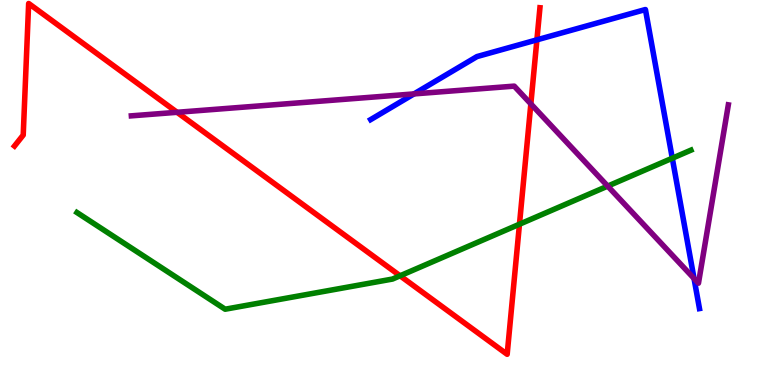[{'lines': ['blue', 'red'], 'intersections': [{'x': 6.93, 'y': 8.97}]}, {'lines': ['green', 'red'], 'intersections': [{'x': 5.16, 'y': 2.84}, {'x': 6.7, 'y': 4.18}]}, {'lines': ['purple', 'red'], 'intersections': [{'x': 2.28, 'y': 7.08}, {'x': 6.85, 'y': 7.3}]}, {'lines': ['blue', 'green'], 'intersections': [{'x': 8.67, 'y': 5.89}]}, {'lines': ['blue', 'purple'], 'intersections': [{'x': 5.34, 'y': 7.56}, {'x': 8.96, 'y': 2.77}]}, {'lines': ['green', 'purple'], 'intersections': [{'x': 7.84, 'y': 5.17}]}]